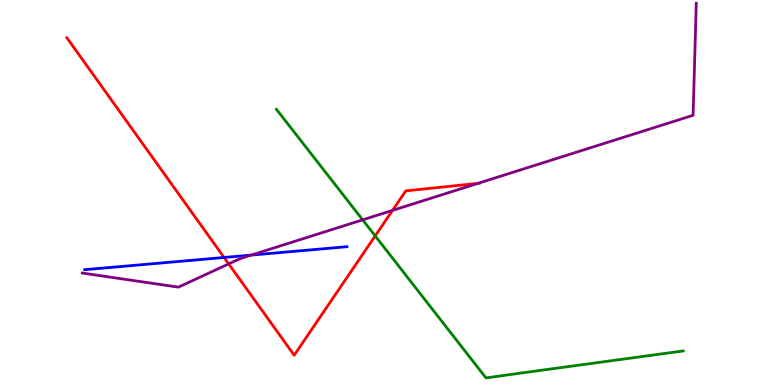[{'lines': ['blue', 'red'], 'intersections': [{'x': 2.89, 'y': 3.31}]}, {'lines': ['green', 'red'], 'intersections': [{'x': 4.84, 'y': 3.87}]}, {'lines': ['purple', 'red'], 'intersections': [{'x': 2.95, 'y': 3.15}, {'x': 5.06, 'y': 4.54}, {'x': 6.17, 'y': 5.24}]}, {'lines': ['blue', 'green'], 'intersections': []}, {'lines': ['blue', 'purple'], 'intersections': [{'x': 3.24, 'y': 3.37}]}, {'lines': ['green', 'purple'], 'intersections': [{'x': 4.68, 'y': 4.29}]}]